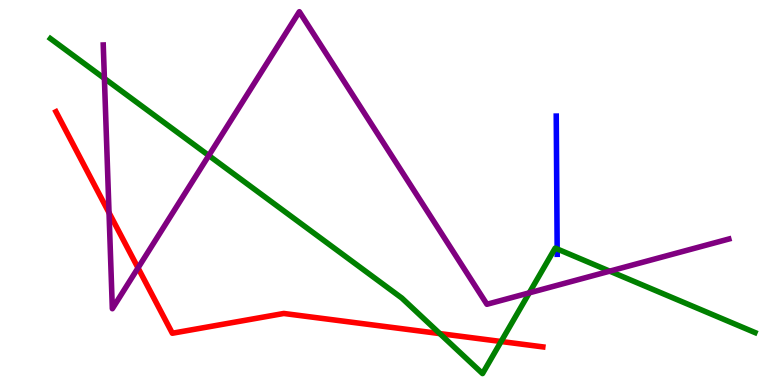[{'lines': ['blue', 'red'], 'intersections': []}, {'lines': ['green', 'red'], 'intersections': [{'x': 5.67, 'y': 1.34}, {'x': 6.47, 'y': 1.13}]}, {'lines': ['purple', 'red'], 'intersections': [{'x': 1.41, 'y': 4.47}, {'x': 1.78, 'y': 3.04}]}, {'lines': ['blue', 'green'], 'intersections': [{'x': 7.19, 'y': 3.53}]}, {'lines': ['blue', 'purple'], 'intersections': []}, {'lines': ['green', 'purple'], 'intersections': [{'x': 1.35, 'y': 7.96}, {'x': 2.69, 'y': 5.96}, {'x': 6.83, 'y': 2.39}, {'x': 7.87, 'y': 2.96}]}]